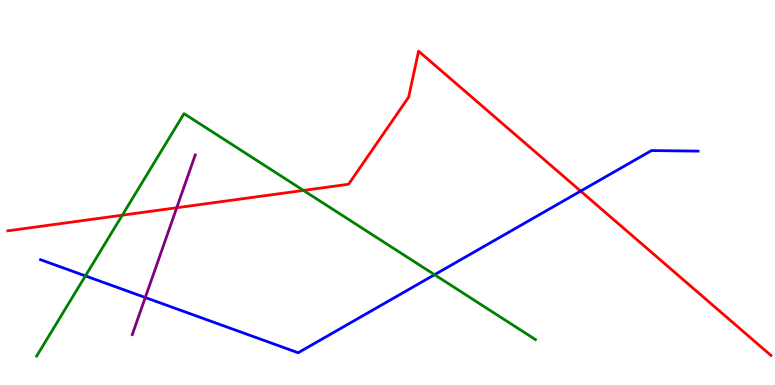[{'lines': ['blue', 'red'], 'intersections': [{'x': 7.49, 'y': 5.04}]}, {'lines': ['green', 'red'], 'intersections': [{'x': 1.58, 'y': 4.41}, {'x': 3.92, 'y': 5.05}]}, {'lines': ['purple', 'red'], 'intersections': [{'x': 2.28, 'y': 4.6}]}, {'lines': ['blue', 'green'], 'intersections': [{'x': 1.1, 'y': 2.83}, {'x': 5.61, 'y': 2.86}]}, {'lines': ['blue', 'purple'], 'intersections': [{'x': 1.87, 'y': 2.27}]}, {'lines': ['green', 'purple'], 'intersections': []}]